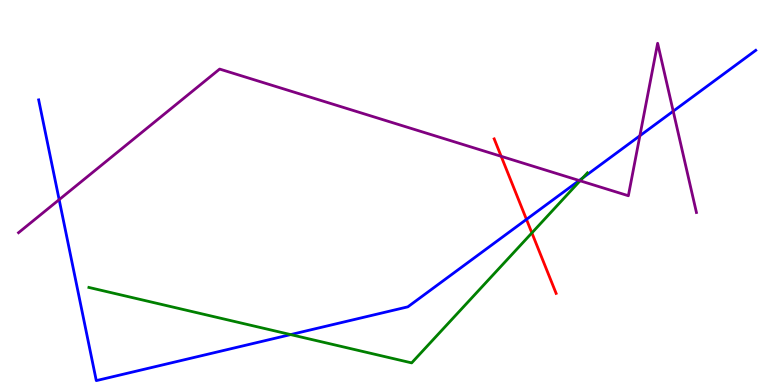[{'lines': ['blue', 'red'], 'intersections': [{'x': 6.79, 'y': 4.3}]}, {'lines': ['green', 'red'], 'intersections': [{'x': 6.86, 'y': 3.95}]}, {'lines': ['purple', 'red'], 'intersections': [{'x': 6.47, 'y': 5.94}]}, {'lines': ['blue', 'green'], 'intersections': [{'x': 3.75, 'y': 1.31}, {'x': 7.52, 'y': 5.38}]}, {'lines': ['blue', 'purple'], 'intersections': [{'x': 0.763, 'y': 4.81}, {'x': 7.47, 'y': 5.31}, {'x': 8.26, 'y': 6.47}, {'x': 8.69, 'y': 7.11}]}, {'lines': ['green', 'purple'], 'intersections': [{'x': 7.49, 'y': 5.3}]}]